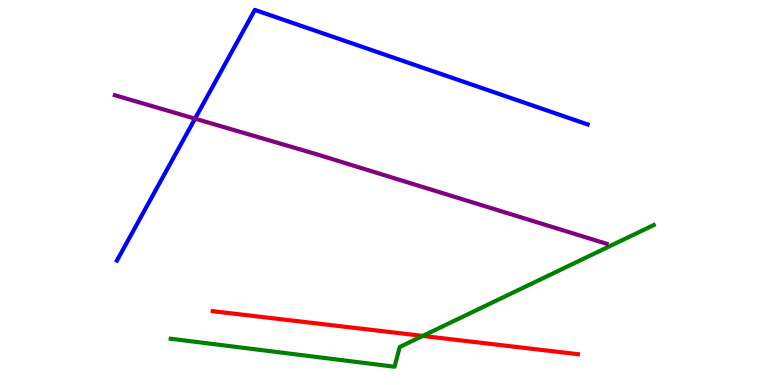[{'lines': ['blue', 'red'], 'intersections': []}, {'lines': ['green', 'red'], 'intersections': [{'x': 5.46, 'y': 1.27}]}, {'lines': ['purple', 'red'], 'intersections': []}, {'lines': ['blue', 'green'], 'intersections': []}, {'lines': ['blue', 'purple'], 'intersections': [{'x': 2.52, 'y': 6.92}]}, {'lines': ['green', 'purple'], 'intersections': []}]